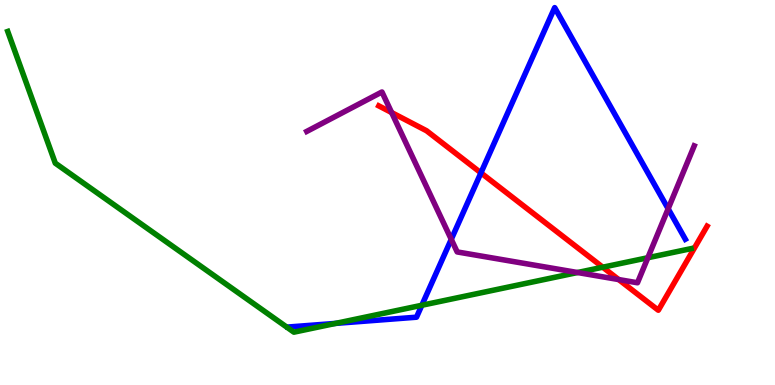[{'lines': ['blue', 'red'], 'intersections': [{'x': 6.21, 'y': 5.51}]}, {'lines': ['green', 'red'], 'intersections': [{'x': 7.78, 'y': 3.06}]}, {'lines': ['purple', 'red'], 'intersections': [{'x': 5.05, 'y': 7.08}, {'x': 7.98, 'y': 2.74}]}, {'lines': ['blue', 'green'], 'intersections': [{'x': 4.33, 'y': 1.6}, {'x': 5.44, 'y': 2.07}]}, {'lines': ['blue', 'purple'], 'intersections': [{'x': 5.82, 'y': 3.78}, {'x': 8.62, 'y': 4.58}]}, {'lines': ['green', 'purple'], 'intersections': [{'x': 7.45, 'y': 2.92}, {'x': 8.36, 'y': 3.31}]}]